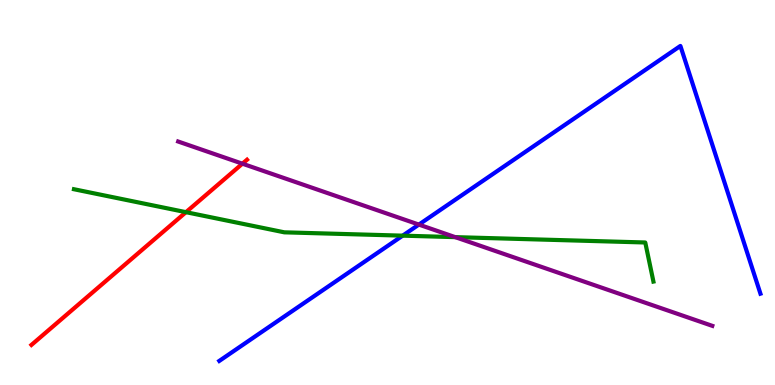[{'lines': ['blue', 'red'], 'intersections': []}, {'lines': ['green', 'red'], 'intersections': [{'x': 2.4, 'y': 4.49}]}, {'lines': ['purple', 'red'], 'intersections': [{'x': 3.13, 'y': 5.75}]}, {'lines': ['blue', 'green'], 'intersections': [{'x': 5.2, 'y': 3.88}]}, {'lines': ['blue', 'purple'], 'intersections': [{'x': 5.4, 'y': 4.17}]}, {'lines': ['green', 'purple'], 'intersections': [{'x': 5.87, 'y': 3.84}]}]